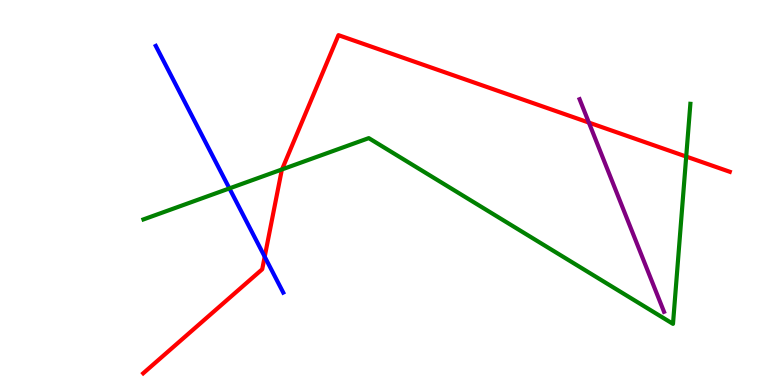[{'lines': ['blue', 'red'], 'intersections': [{'x': 3.42, 'y': 3.33}]}, {'lines': ['green', 'red'], 'intersections': [{'x': 3.64, 'y': 5.6}, {'x': 8.85, 'y': 5.93}]}, {'lines': ['purple', 'red'], 'intersections': [{'x': 7.6, 'y': 6.82}]}, {'lines': ['blue', 'green'], 'intersections': [{'x': 2.96, 'y': 5.11}]}, {'lines': ['blue', 'purple'], 'intersections': []}, {'lines': ['green', 'purple'], 'intersections': []}]